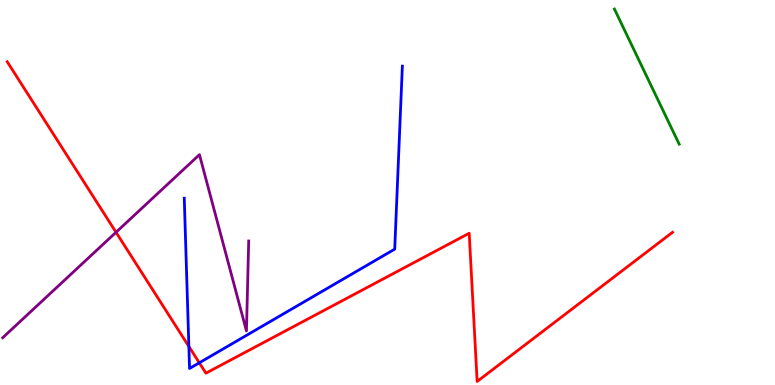[{'lines': ['blue', 'red'], 'intersections': [{'x': 2.44, 'y': 1.0}, {'x': 2.57, 'y': 0.576}]}, {'lines': ['green', 'red'], 'intersections': []}, {'lines': ['purple', 'red'], 'intersections': [{'x': 1.5, 'y': 3.97}]}, {'lines': ['blue', 'green'], 'intersections': []}, {'lines': ['blue', 'purple'], 'intersections': []}, {'lines': ['green', 'purple'], 'intersections': []}]